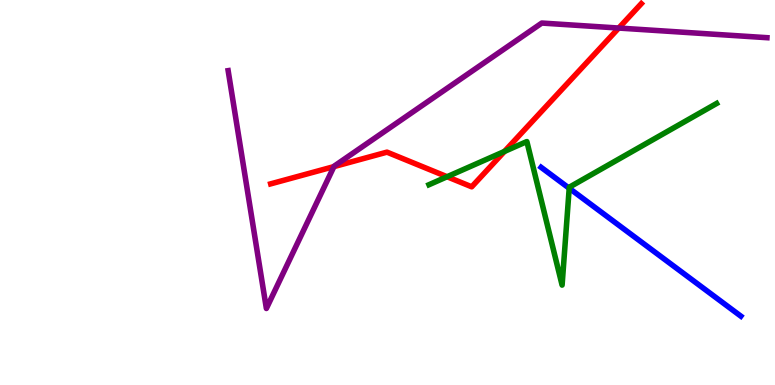[{'lines': ['blue', 'red'], 'intersections': []}, {'lines': ['green', 'red'], 'intersections': [{'x': 5.77, 'y': 5.41}, {'x': 6.51, 'y': 6.07}]}, {'lines': ['purple', 'red'], 'intersections': [{'x': 4.31, 'y': 5.67}, {'x': 7.98, 'y': 9.27}]}, {'lines': ['blue', 'green'], 'intersections': [{'x': 7.34, 'y': 5.11}]}, {'lines': ['blue', 'purple'], 'intersections': []}, {'lines': ['green', 'purple'], 'intersections': []}]